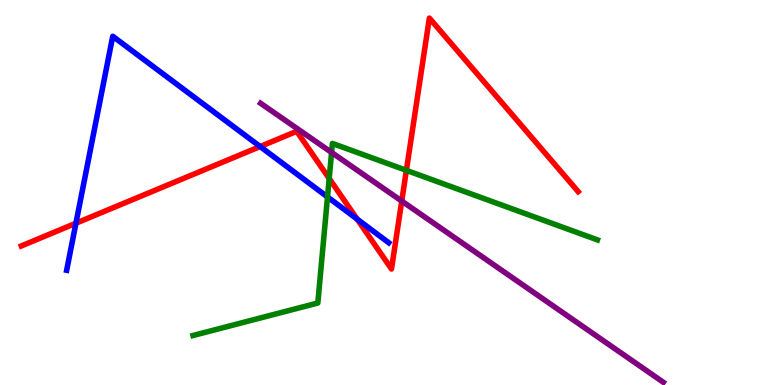[{'lines': ['blue', 'red'], 'intersections': [{'x': 0.98, 'y': 4.2}, {'x': 3.36, 'y': 6.19}, {'x': 4.61, 'y': 4.31}]}, {'lines': ['green', 'red'], 'intersections': [{'x': 4.25, 'y': 5.36}, {'x': 5.24, 'y': 5.58}]}, {'lines': ['purple', 'red'], 'intersections': [{'x': 5.18, 'y': 4.78}]}, {'lines': ['blue', 'green'], 'intersections': [{'x': 4.23, 'y': 4.88}]}, {'lines': ['blue', 'purple'], 'intersections': []}, {'lines': ['green', 'purple'], 'intersections': [{'x': 4.28, 'y': 6.04}]}]